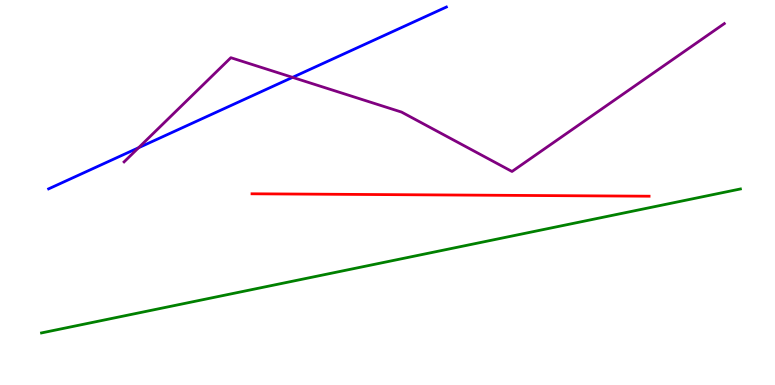[{'lines': ['blue', 'red'], 'intersections': []}, {'lines': ['green', 'red'], 'intersections': []}, {'lines': ['purple', 'red'], 'intersections': []}, {'lines': ['blue', 'green'], 'intersections': []}, {'lines': ['blue', 'purple'], 'intersections': [{'x': 1.79, 'y': 6.16}, {'x': 3.77, 'y': 7.99}]}, {'lines': ['green', 'purple'], 'intersections': []}]